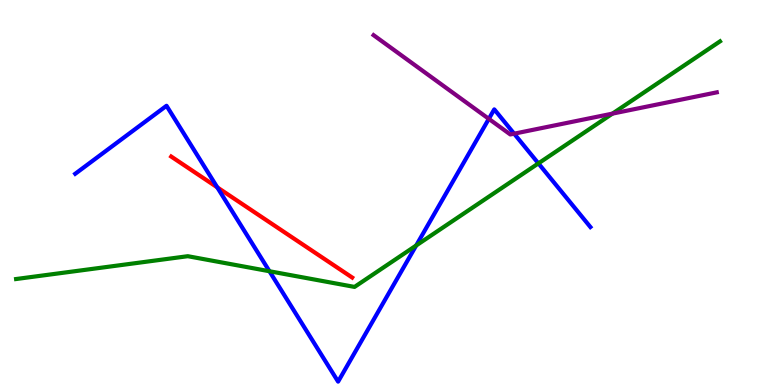[{'lines': ['blue', 'red'], 'intersections': [{'x': 2.8, 'y': 5.13}]}, {'lines': ['green', 'red'], 'intersections': []}, {'lines': ['purple', 'red'], 'intersections': []}, {'lines': ['blue', 'green'], 'intersections': [{'x': 3.48, 'y': 2.95}, {'x': 5.37, 'y': 3.62}, {'x': 6.95, 'y': 5.76}]}, {'lines': ['blue', 'purple'], 'intersections': [{'x': 6.31, 'y': 6.91}, {'x': 6.63, 'y': 6.53}]}, {'lines': ['green', 'purple'], 'intersections': [{'x': 7.9, 'y': 7.05}]}]